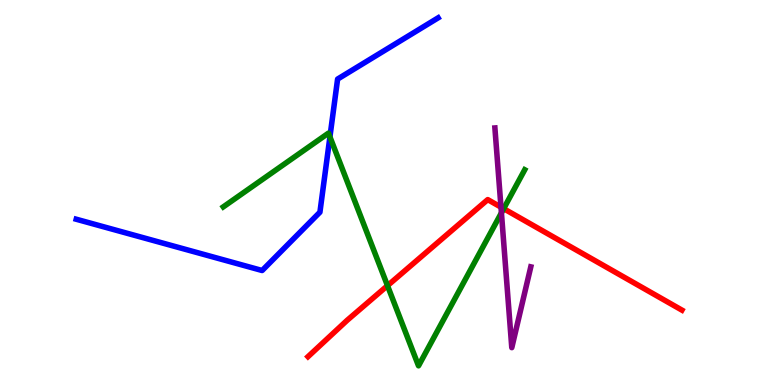[{'lines': ['blue', 'red'], 'intersections': []}, {'lines': ['green', 'red'], 'intersections': [{'x': 5.0, 'y': 2.58}, {'x': 6.5, 'y': 4.58}]}, {'lines': ['purple', 'red'], 'intersections': [{'x': 6.46, 'y': 4.62}]}, {'lines': ['blue', 'green'], 'intersections': [{'x': 4.26, 'y': 6.44}]}, {'lines': ['blue', 'purple'], 'intersections': []}, {'lines': ['green', 'purple'], 'intersections': [{'x': 6.47, 'y': 4.47}]}]